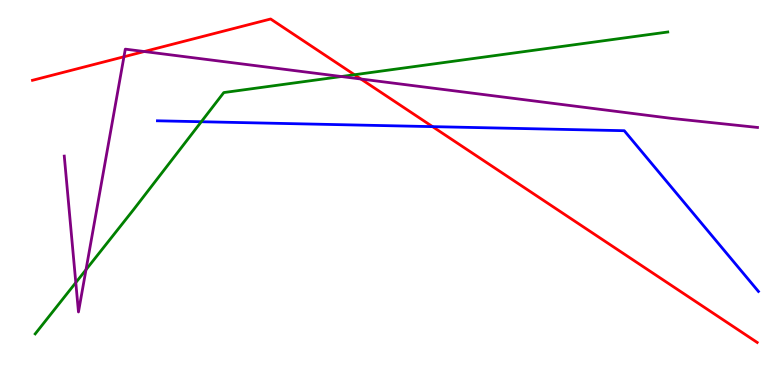[{'lines': ['blue', 'red'], 'intersections': [{'x': 5.58, 'y': 6.71}]}, {'lines': ['green', 'red'], 'intersections': [{'x': 4.57, 'y': 8.06}]}, {'lines': ['purple', 'red'], 'intersections': [{'x': 1.6, 'y': 8.53}, {'x': 1.86, 'y': 8.66}, {'x': 4.66, 'y': 7.95}]}, {'lines': ['blue', 'green'], 'intersections': [{'x': 2.6, 'y': 6.84}]}, {'lines': ['blue', 'purple'], 'intersections': []}, {'lines': ['green', 'purple'], 'intersections': [{'x': 0.978, 'y': 2.66}, {'x': 1.11, 'y': 2.99}, {'x': 4.4, 'y': 8.01}]}]